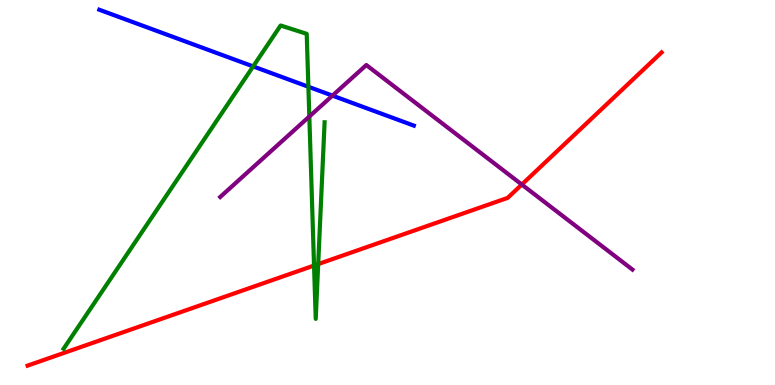[{'lines': ['blue', 'red'], 'intersections': []}, {'lines': ['green', 'red'], 'intersections': [{'x': 4.05, 'y': 3.1}, {'x': 4.11, 'y': 3.14}]}, {'lines': ['purple', 'red'], 'intersections': [{'x': 6.73, 'y': 5.21}]}, {'lines': ['blue', 'green'], 'intersections': [{'x': 3.27, 'y': 8.27}, {'x': 3.98, 'y': 7.75}]}, {'lines': ['blue', 'purple'], 'intersections': [{'x': 4.29, 'y': 7.52}]}, {'lines': ['green', 'purple'], 'intersections': [{'x': 3.99, 'y': 6.97}]}]